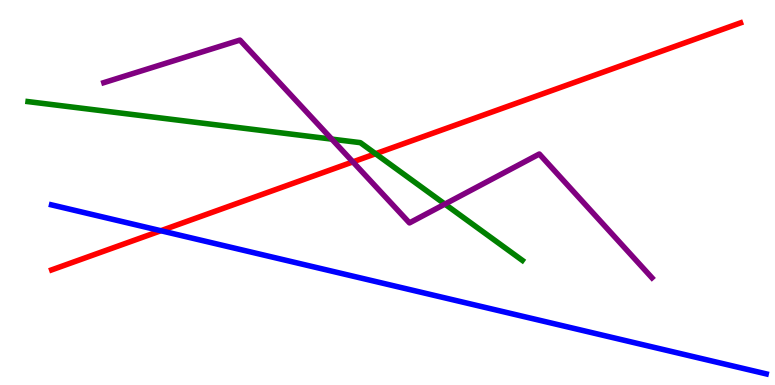[{'lines': ['blue', 'red'], 'intersections': [{'x': 2.08, 'y': 4.01}]}, {'lines': ['green', 'red'], 'intersections': [{'x': 4.85, 'y': 6.01}]}, {'lines': ['purple', 'red'], 'intersections': [{'x': 4.55, 'y': 5.8}]}, {'lines': ['blue', 'green'], 'intersections': []}, {'lines': ['blue', 'purple'], 'intersections': []}, {'lines': ['green', 'purple'], 'intersections': [{'x': 4.28, 'y': 6.39}, {'x': 5.74, 'y': 4.7}]}]